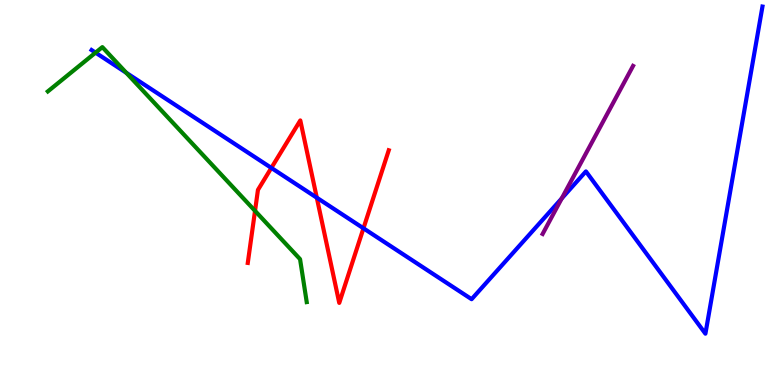[{'lines': ['blue', 'red'], 'intersections': [{'x': 3.5, 'y': 5.64}, {'x': 4.09, 'y': 4.86}, {'x': 4.69, 'y': 4.07}]}, {'lines': ['green', 'red'], 'intersections': [{'x': 3.29, 'y': 4.52}]}, {'lines': ['purple', 'red'], 'intersections': []}, {'lines': ['blue', 'green'], 'intersections': [{'x': 1.23, 'y': 8.63}, {'x': 1.63, 'y': 8.11}]}, {'lines': ['blue', 'purple'], 'intersections': [{'x': 7.25, 'y': 4.85}]}, {'lines': ['green', 'purple'], 'intersections': []}]